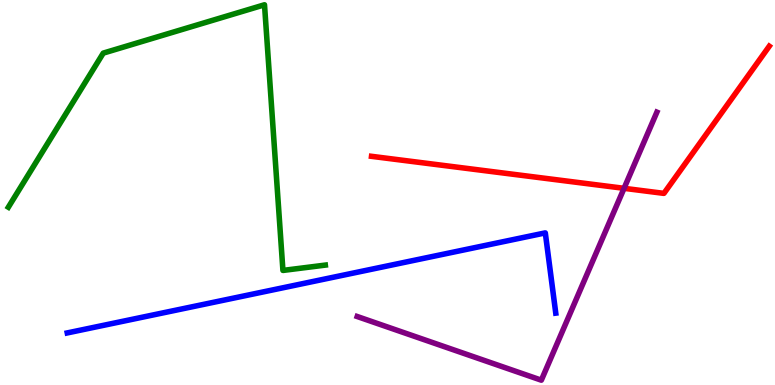[{'lines': ['blue', 'red'], 'intersections': []}, {'lines': ['green', 'red'], 'intersections': []}, {'lines': ['purple', 'red'], 'intersections': [{'x': 8.05, 'y': 5.11}]}, {'lines': ['blue', 'green'], 'intersections': []}, {'lines': ['blue', 'purple'], 'intersections': []}, {'lines': ['green', 'purple'], 'intersections': []}]